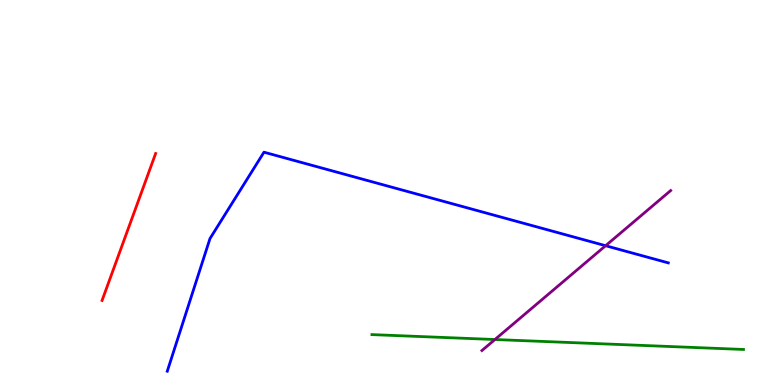[{'lines': ['blue', 'red'], 'intersections': []}, {'lines': ['green', 'red'], 'intersections': []}, {'lines': ['purple', 'red'], 'intersections': []}, {'lines': ['blue', 'green'], 'intersections': []}, {'lines': ['blue', 'purple'], 'intersections': [{'x': 7.81, 'y': 3.62}]}, {'lines': ['green', 'purple'], 'intersections': [{'x': 6.39, 'y': 1.18}]}]